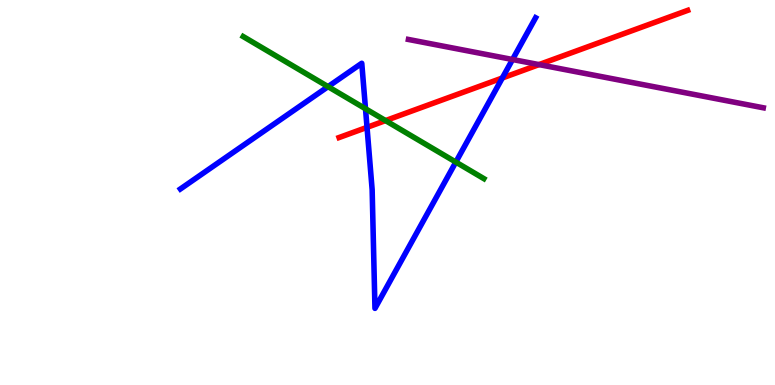[{'lines': ['blue', 'red'], 'intersections': [{'x': 4.74, 'y': 6.69}, {'x': 6.48, 'y': 7.97}]}, {'lines': ['green', 'red'], 'intersections': [{'x': 4.97, 'y': 6.87}]}, {'lines': ['purple', 'red'], 'intersections': [{'x': 6.96, 'y': 8.32}]}, {'lines': ['blue', 'green'], 'intersections': [{'x': 4.23, 'y': 7.75}, {'x': 4.72, 'y': 7.18}, {'x': 5.88, 'y': 5.79}]}, {'lines': ['blue', 'purple'], 'intersections': [{'x': 6.61, 'y': 8.45}]}, {'lines': ['green', 'purple'], 'intersections': []}]